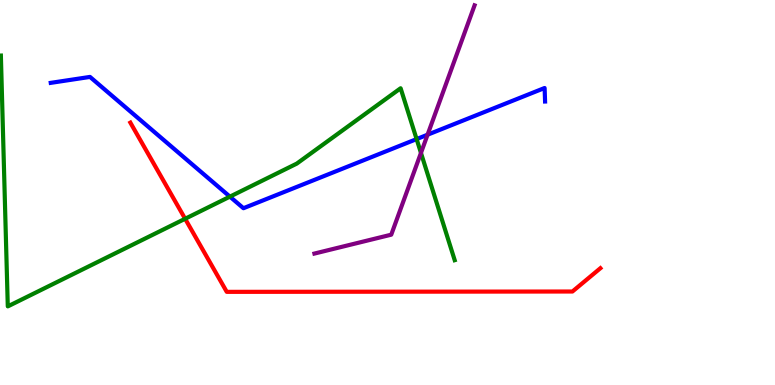[{'lines': ['blue', 'red'], 'intersections': []}, {'lines': ['green', 'red'], 'intersections': [{'x': 2.39, 'y': 4.32}]}, {'lines': ['purple', 'red'], 'intersections': []}, {'lines': ['blue', 'green'], 'intersections': [{'x': 2.97, 'y': 4.89}, {'x': 5.38, 'y': 6.39}]}, {'lines': ['blue', 'purple'], 'intersections': [{'x': 5.52, 'y': 6.5}]}, {'lines': ['green', 'purple'], 'intersections': [{'x': 5.43, 'y': 6.03}]}]